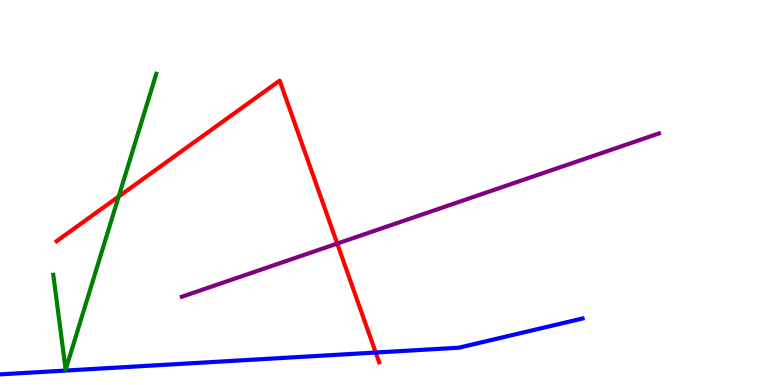[{'lines': ['blue', 'red'], 'intersections': [{'x': 4.85, 'y': 0.843}]}, {'lines': ['green', 'red'], 'intersections': [{'x': 1.53, 'y': 4.9}]}, {'lines': ['purple', 'red'], 'intersections': [{'x': 4.35, 'y': 3.67}]}, {'lines': ['blue', 'green'], 'intersections': []}, {'lines': ['blue', 'purple'], 'intersections': []}, {'lines': ['green', 'purple'], 'intersections': []}]